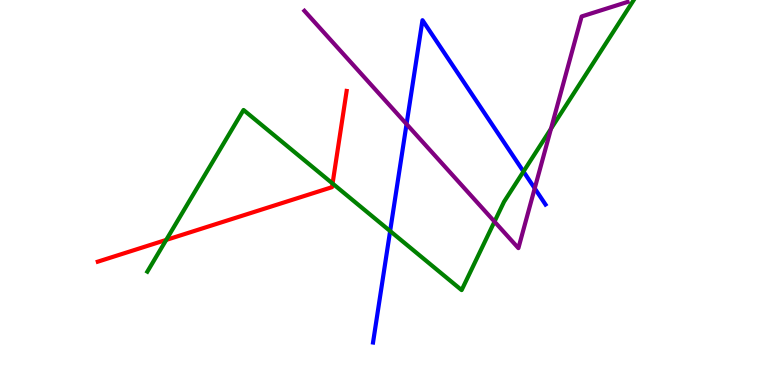[{'lines': ['blue', 'red'], 'intersections': []}, {'lines': ['green', 'red'], 'intersections': [{'x': 2.14, 'y': 3.77}, {'x': 4.29, 'y': 5.23}]}, {'lines': ['purple', 'red'], 'intersections': []}, {'lines': ['blue', 'green'], 'intersections': [{'x': 5.03, 'y': 4.0}, {'x': 6.75, 'y': 5.54}]}, {'lines': ['blue', 'purple'], 'intersections': [{'x': 5.25, 'y': 6.78}, {'x': 6.9, 'y': 5.11}]}, {'lines': ['green', 'purple'], 'intersections': [{'x': 6.38, 'y': 4.24}, {'x': 7.11, 'y': 6.66}]}]